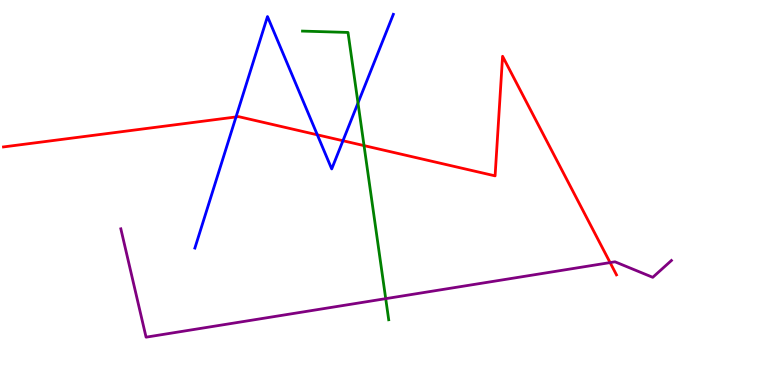[{'lines': ['blue', 'red'], 'intersections': [{'x': 3.05, 'y': 6.96}, {'x': 4.09, 'y': 6.5}, {'x': 4.43, 'y': 6.34}]}, {'lines': ['green', 'red'], 'intersections': [{'x': 4.7, 'y': 6.22}]}, {'lines': ['purple', 'red'], 'intersections': [{'x': 7.87, 'y': 3.18}]}, {'lines': ['blue', 'green'], 'intersections': [{'x': 4.62, 'y': 7.32}]}, {'lines': ['blue', 'purple'], 'intersections': []}, {'lines': ['green', 'purple'], 'intersections': [{'x': 4.98, 'y': 2.24}]}]